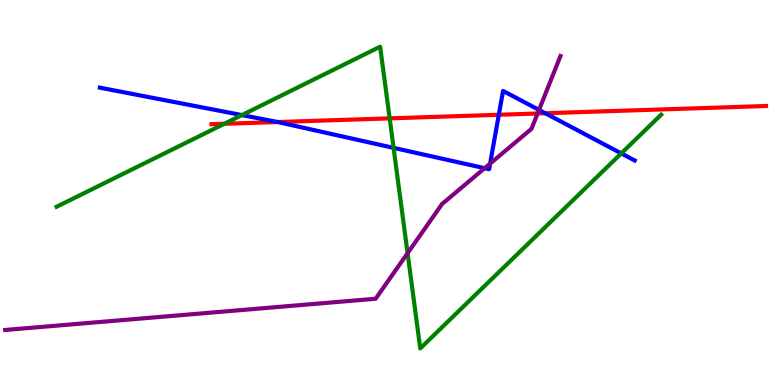[{'lines': ['blue', 'red'], 'intersections': [{'x': 3.58, 'y': 6.83}, {'x': 6.44, 'y': 7.02}, {'x': 7.04, 'y': 7.06}]}, {'lines': ['green', 'red'], 'intersections': [{'x': 2.89, 'y': 6.78}, {'x': 5.03, 'y': 6.93}]}, {'lines': ['purple', 'red'], 'intersections': [{'x': 6.94, 'y': 7.05}]}, {'lines': ['blue', 'green'], 'intersections': [{'x': 3.12, 'y': 7.01}, {'x': 5.08, 'y': 6.16}, {'x': 8.02, 'y': 6.02}]}, {'lines': ['blue', 'purple'], 'intersections': [{'x': 6.25, 'y': 5.63}, {'x': 6.32, 'y': 5.75}, {'x': 6.96, 'y': 7.14}]}, {'lines': ['green', 'purple'], 'intersections': [{'x': 5.26, 'y': 3.42}]}]